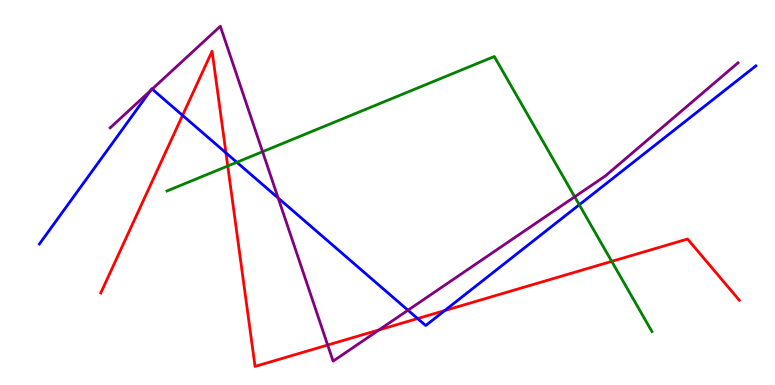[{'lines': ['blue', 'red'], 'intersections': [{'x': 2.36, 'y': 7.0}, {'x': 2.92, 'y': 6.03}, {'x': 5.39, 'y': 1.73}, {'x': 5.74, 'y': 1.93}]}, {'lines': ['green', 'red'], 'intersections': [{'x': 2.94, 'y': 5.69}, {'x': 7.89, 'y': 3.21}]}, {'lines': ['purple', 'red'], 'intersections': [{'x': 4.23, 'y': 1.04}, {'x': 4.89, 'y': 1.43}]}, {'lines': ['blue', 'green'], 'intersections': [{'x': 3.06, 'y': 5.79}, {'x': 7.47, 'y': 4.68}]}, {'lines': ['blue', 'purple'], 'intersections': [{'x': 1.94, 'y': 7.64}, {'x': 1.96, 'y': 7.69}, {'x': 3.59, 'y': 4.86}, {'x': 5.26, 'y': 1.94}]}, {'lines': ['green', 'purple'], 'intersections': [{'x': 3.39, 'y': 6.06}, {'x': 7.42, 'y': 4.89}]}]